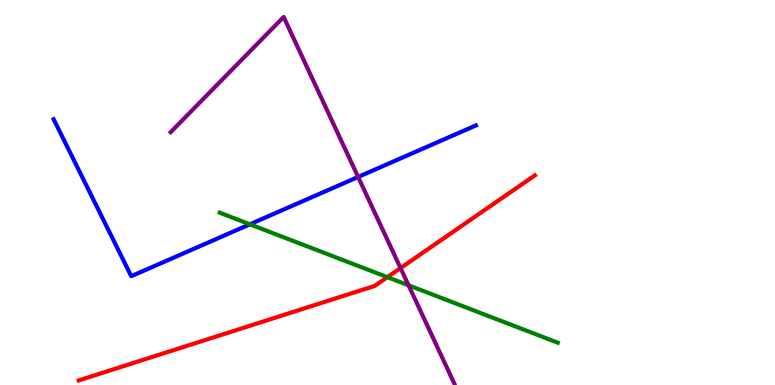[{'lines': ['blue', 'red'], 'intersections': []}, {'lines': ['green', 'red'], 'intersections': [{'x': 5.0, 'y': 2.8}]}, {'lines': ['purple', 'red'], 'intersections': [{'x': 5.17, 'y': 3.04}]}, {'lines': ['blue', 'green'], 'intersections': [{'x': 3.22, 'y': 4.17}]}, {'lines': ['blue', 'purple'], 'intersections': [{'x': 4.62, 'y': 5.4}]}, {'lines': ['green', 'purple'], 'intersections': [{'x': 5.27, 'y': 2.59}]}]